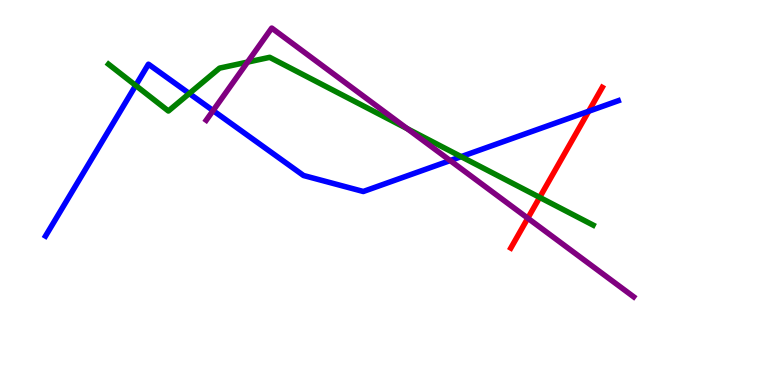[{'lines': ['blue', 'red'], 'intersections': [{'x': 7.6, 'y': 7.11}]}, {'lines': ['green', 'red'], 'intersections': [{'x': 6.96, 'y': 4.87}]}, {'lines': ['purple', 'red'], 'intersections': [{'x': 6.81, 'y': 4.33}]}, {'lines': ['blue', 'green'], 'intersections': [{'x': 1.75, 'y': 7.78}, {'x': 2.44, 'y': 7.57}, {'x': 5.95, 'y': 5.93}]}, {'lines': ['blue', 'purple'], 'intersections': [{'x': 2.75, 'y': 7.13}, {'x': 5.81, 'y': 5.83}]}, {'lines': ['green', 'purple'], 'intersections': [{'x': 3.19, 'y': 8.39}, {'x': 5.25, 'y': 6.66}]}]